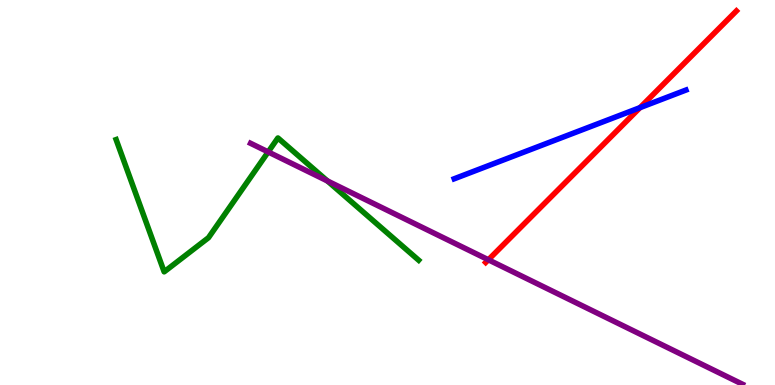[{'lines': ['blue', 'red'], 'intersections': [{'x': 8.26, 'y': 7.2}]}, {'lines': ['green', 'red'], 'intersections': []}, {'lines': ['purple', 'red'], 'intersections': [{'x': 6.3, 'y': 3.25}]}, {'lines': ['blue', 'green'], 'intersections': []}, {'lines': ['blue', 'purple'], 'intersections': []}, {'lines': ['green', 'purple'], 'intersections': [{'x': 3.46, 'y': 6.05}, {'x': 4.22, 'y': 5.3}]}]